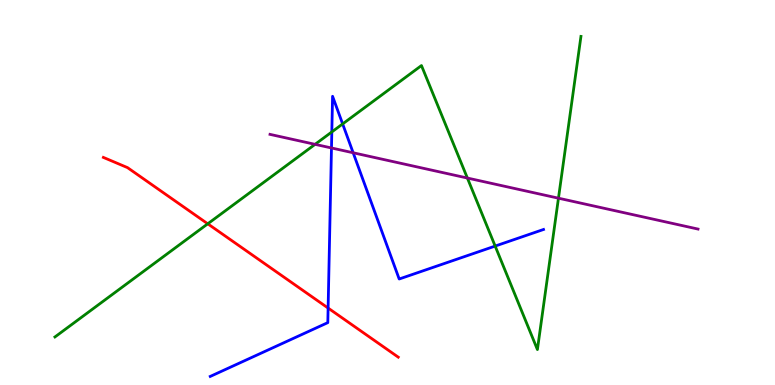[{'lines': ['blue', 'red'], 'intersections': [{'x': 4.23, 'y': 2.0}]}, {'lines': ['green', 'red'], 'intersections': [{'x': 2.68, 'y': 4.19}]}, {'lines': ['purple', 'red'], 'intersections': []}, {'lines': ['blue', 'green'], 'intersections': [{'x': 4.28, 'y': 6.57}, {'x': 4.42, 'y': 6.78}, {'x': 6.39, 'y': 3.61}]}, {'lines': ['blue', 'purple'], 'intersections': [{'x': 4.28, 'y': 6.16}, {'x': 4.56, 'y': 6.03}]}, {'lines': ['green', 'purple'], 'intersections': [{'x': 4.07, 'y': 6.25}, {'x': 6.03, 'y': 5.38}, {'x': 7.21, 'y': 4.85}]}]